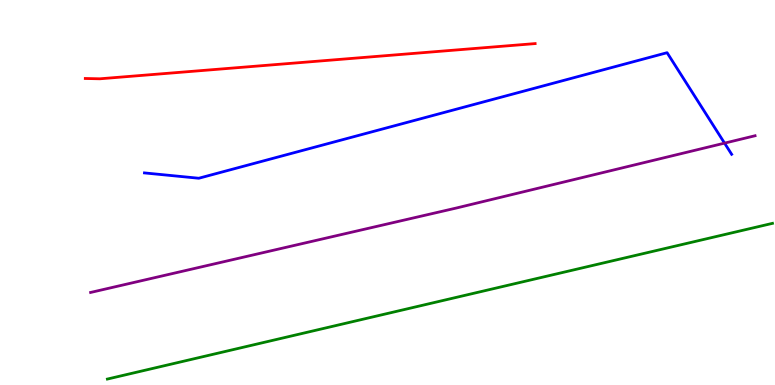[{'lines': ['blue', 'red'], 'intersections': []}, {'lines': ['green', 'red'], 'intersections': []}, {'lines': ['purple', 'red'], 'intersections': []}, {'lines': ['blue', 'green'], 'intersections': []}, {'lines': ['blue', 'purple'], 'intersections': [{'x': 9.35, 'y': 6.28}]}, {'lines': ['green', 'purple'], 'intersections': []}]